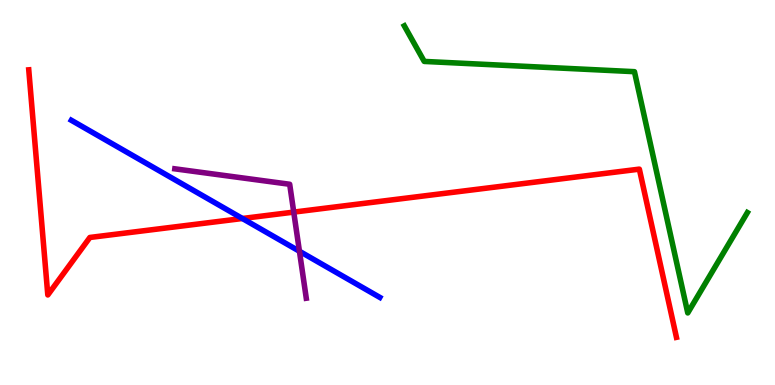[{'lines': ['blue', 'red'], 'intersections': [{'x': 3.13, 'y': 4.32}]}, {'lines': ['green', 'red'], 'intersections': []}, {'lines': ['purple', 'red'], 'intersections': [{'x': 3.79, 'y': 4.49}]}, {'lines': ['blue', 'green'], 'intersections': []}, {'lines': ['blue', 'purple'], 'intersections': [{'x': 3.86, 'y': 3.47}]}, {'lines': ['green', 'purple'], 'intersections': []}]